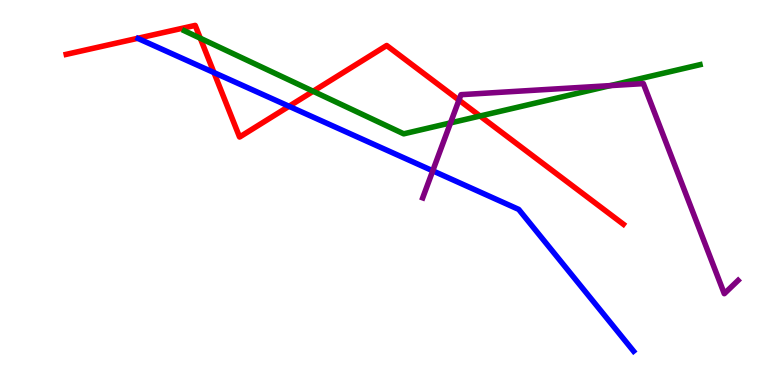[{'lines': ['blue', 'red'], 'intersections': [{'x': 2.76, 'y': 8.12}, {'x': 3.73, 'y': 7.24}]}, {'lines': ['green', 'red'], 'intersections': [{'x': 2.58, 'y': 9.01}, {'x': 4.04, 'y': 7.63}, {'x': 6.19, 'y': 6.99}]}, {'lines': ['purple', 'red'], 'intersections': [{'x': 5.92, 'y': 7.4}]}, {'lines': ['blue', 'green'], 'intersections': []}, {'lines': ['blue', 'purple'], 'intersections': [{'x': 5.58, 'y': 5.56}]}, {'lines': ['green', 'purple'], 'intersections': [{'x': 5.81, 'y': 6.81}, {'x': 7.87, 'y': 7.78}]}]